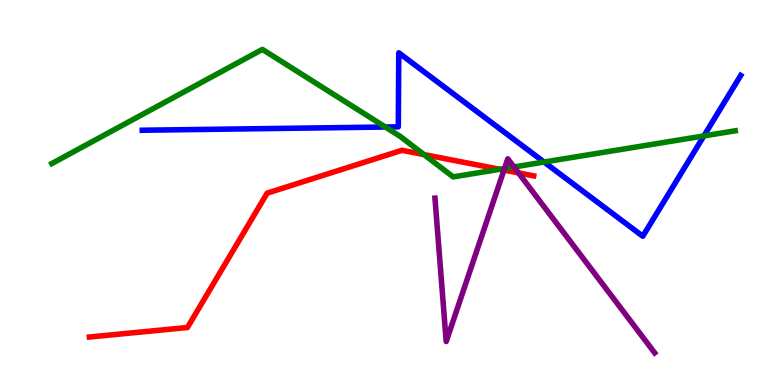[{'lines': ['blue', 'red'], 'intersections': []}, {'lines': ['green', 'red'], 'intersections': [{'x': 5.47, 'y': 5.99}, {'x': 6.45, 'y': 5.6}]}, {'lines': ['purple', 'red'], 'intersections': [{'x': 6.5, 'y': 5.58}, {'x': 6.69, 'y': 5.51}]}, {'lines': ['blue', 'green'], 'intersections': [{'x': 4.97, 'y': 6.7}, {'x': 7.02, 'y': 5.79}, {'x': 9.08, 'y': 6.47}]}, {'lines': ['blue', 'purple'], 'intersections': []}, {'lines': ['green', 'purple'], 'intersections': [{'x': 6.51, 'y': 5.62}, {'x': 6.63, 'y': 5.66}]}]